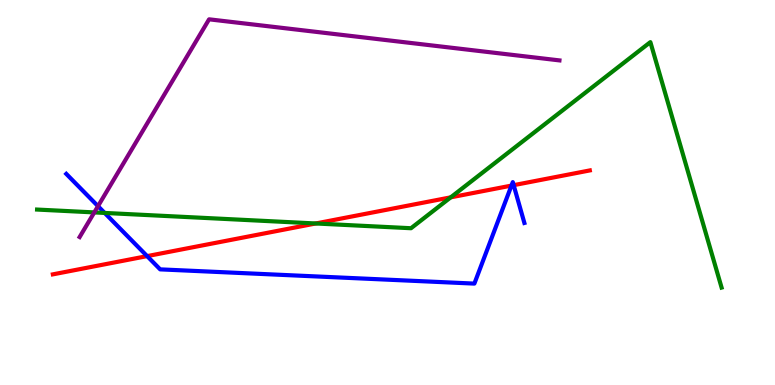[{'lines': ['blue', 'red'], 'intersections': [{'x': 1.9, 'y': 3.35}, {'x': 6.6, 'y': 5.18}, {'x': 6.63, 'y': 5.19}]}, {'lines': ['green', 'red'], 'intersections': [{'x': 4.07, 'y': 4.2}, {'x': 5.82, 'y': 4.87}]}, {'lines': ['purple', 'red'], 'intersections': []}, {'lines': ['blue', 'green'], 'intersections': [{'x': 1.35, 'y': 4.47}]}, {'lines': ['blue', 'purple'], 'intersections': [{'x': 1.26, 'y': 4.65}]}, {'lines': ['green', 'purple'], 'intersections': [{'x': 1.22, 'y': 4.48}]}]